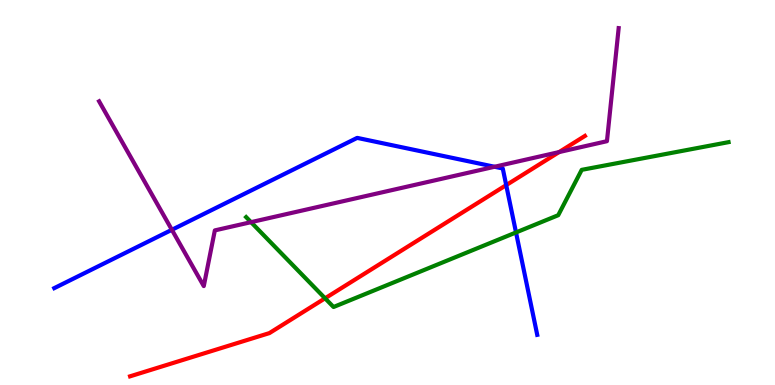[{'lines': ['blue', 'red'], 'intersections': [{'x': 6.53, 'y': 5.19}]}, {'lines': ['green', 'red'], 'intersections': [{'x': 4.19, 'y': 2.25}]}, {'lines': ['purple', 'red'], 'intersections': [{'x': 7.21, 'y': 6.05}]}, {'lines': ['blue', 'green'], 'intersections': [{'x': 6.66, 'y': 3.96}]}, {'lines': ['blue', 'purple'], 'intersections': [{'x': 2.22, 'y': 4.03}, {'x': 6.38, 'y': 5.67}]}, {'lines': ['green', 'purple'], 'intersections': [{'x': 3.24, 'y': 4.23}]}]